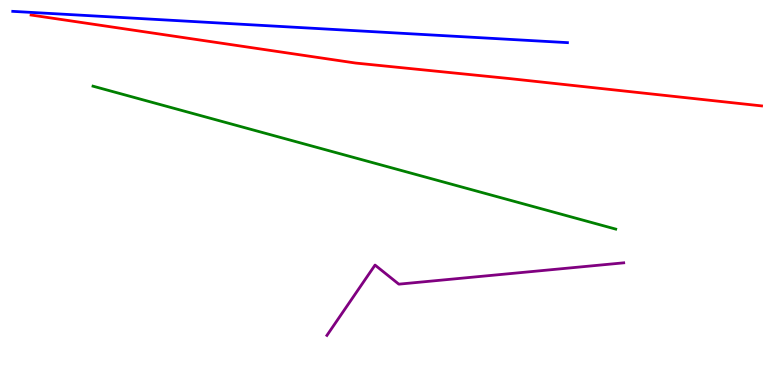[{'lines': ['blue', 'red'], 'intersections': []}, {'lines': ['green', 'red'], 'intersections': []}, {'lines': ['purple', 'red'], 'intersections': []}, {'lines': ['blue', 'green'], 'intersections': []}, {'lines': ['blue', 'purple'], 'intersections': []}, {'lines': ['green', 'purple'], 'intersections': []}]